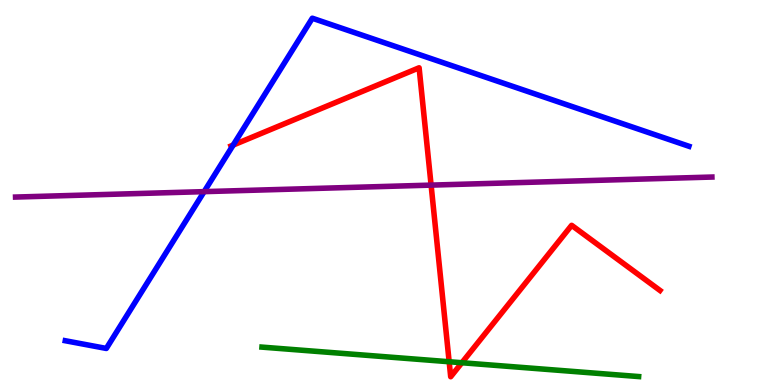[{'lines': ['blue', 'red'], 'intersections': [{'x': 3.01, 'y': 6.23}]}, {'lines': ['green', 'red'], 'intersections': [{'x': 5.8, 'y': 0.604}, {'x': 5.96, 'y': 0.578}]}, {'lines': ['purple', 'red'], 'intersections': [{'x': 5.56, 'y': 5.19}]}, {'lines': ['blue', 'green'], 'intersections': []}, {'lines': ['blue', 'purple'], 'intersections': [{'x': 2.63, 'y': 5.02}]}, {'lines': ['green', 'purple'], 'intersections': []}]